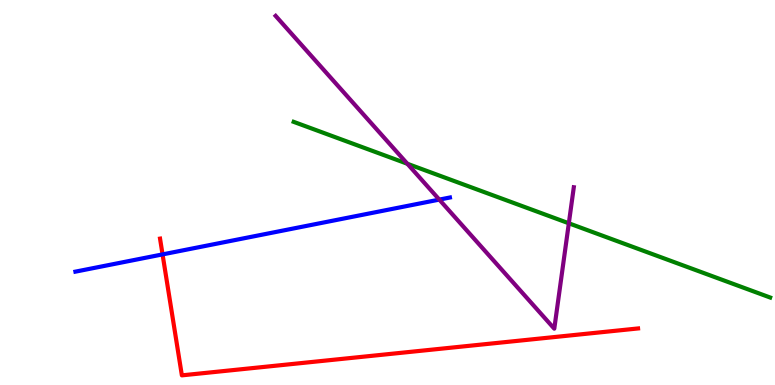[{'lines': ['blue', 'red'], 'intersections': [{'x': 2.1, 'y': 3.39}]}, {'lines': ['green', 'red'], 'intersections': []}, {'lines': ['purple', 'red'], 'intersections': []}, {'lines': ['blue', 'green'], 'intersections': []}, {'lines': ['blue', 'purple'], 'intersections': [{'x': 5.67, 'y': 4.82}]}, {'lines': ['green', 'purple'], 'intersections': [{'x': 5.26, 'y': 5.75}, {'x': 7.34, 'y': 4.2}]}]